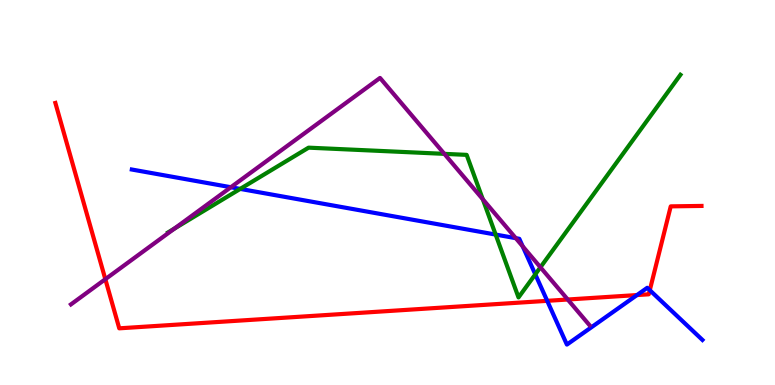[{'lines': ['blue', 'red'], 'intersections': [{'x': 7.06, 'y': 2.19}, {'x': 8.22, 'y': 2.34}, {'x': 8.38, 'y': 2.46}]}, {'lines': ['green', 'red'], 'intersections': []}, {'lines': ['purple', 'red'], 'intersections': [{'x': 1.36, 'y': 2.75}, {'x': 7.33, 'y': 2.22}]}, {'lines': ['blue', 'green'], 'intersections': [{'x': 3.1, 'y': 5.09}, {'x': 6.4, 'y': 3.91}, {'x': 6.91, 'y': 2.87}]}, {'lines': ['blue', 'purple'], 'intersections': [{'x': 2.98, 'y': 5.14}, {'x': 6.66, 'y': 3.81}, {'x': 6.74, 'y': 3.6}]}, {'lines': ['green', 'purple'], 'intersections': [{'x': 2.25, 'y': 4.06}, {'x': 5.73, 'y': 6.0}, {'x': 6.23, 'y': 4.83}, {'x': 6.97, 'y': 3.06}]}]